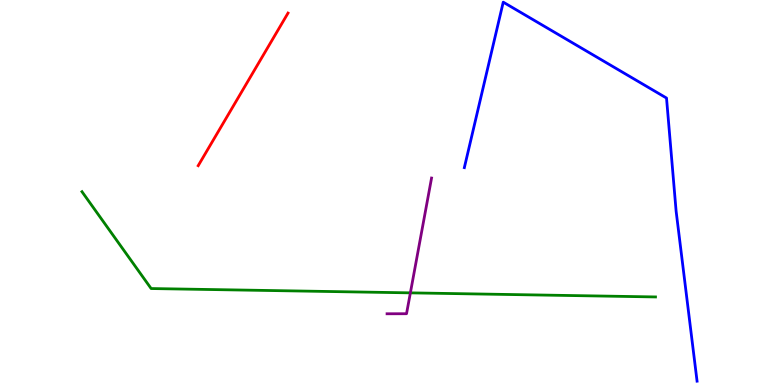[{'lines': ['blue', 'red'], 'intersections': []}, {'lines': ['green', 'red'], 'intersections': []}, {'lines': ['purple', 'red'], 'intersections': []}, {'lines': ['blue', 'green'], 'intersections': []}, {'lines': ['blue', 'purple'], 'intersections': []}, {'lines': ['green', 'purple'], 'intersections': [{'x': 5.3, 'y': 2.39}]}]